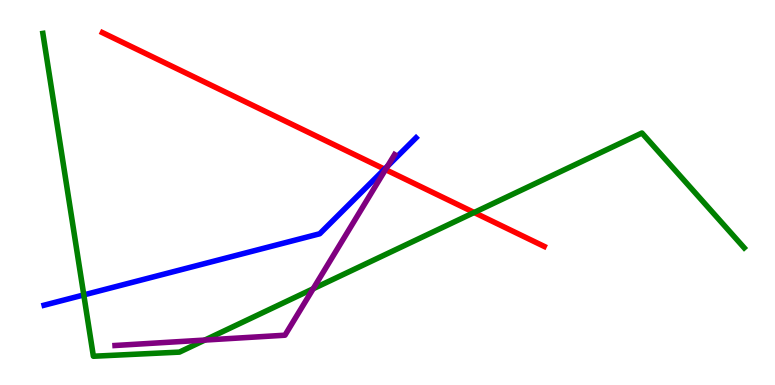[{'lines': ['blue', 'red'], 'intersections': [{'x': 4.96, 'y': 5.61}]}, {'lines': ['green', 'red'], 'intersections': [{'x': 6.12, 'y': 4.48}]}, {'lines': ['purple', 'red'], 'intersections': [{'x': 4.97, 'y': 5.6}]}, {'lines': ['blue', 'green'], 'intersections': [{'x': 1.08, 'y': 2.34}]}, {'lines': ['blue', 'purple'], 'intersections': [{'x': 5.0, 'y': 5.68}]}, {'lines': ['green', 'purple'], 'intersections': [{'x': 2.64, 'y': 1.17}, {'x': 4.04, 'y': 2.5}]}]